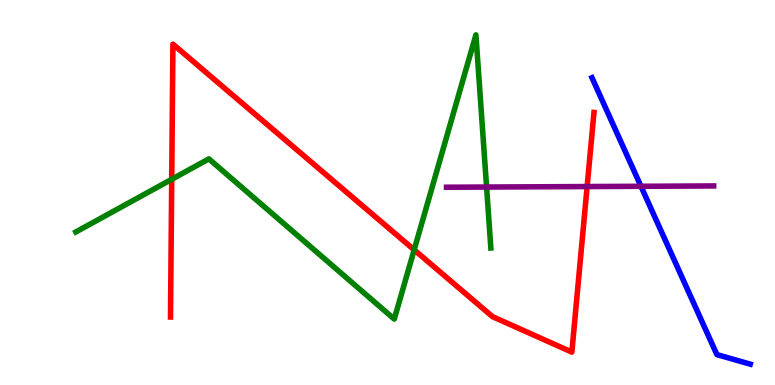[{'lines': ['blue', 'red'], 'intersections': []}, {'lines': ['green', 'red'], 'intersections': [{'x': 2.22, 'y': 5.34}, {'x': 5.34, 'y': 3.51}]}, {'lines': ['purple', 'red'], 'intersections': [{'x': 7.58, 'y': 5.15}]}, {'lines': ['blue', 'green'], 'intersections': []}, {'lines': ['blue', 'purple'], 'intersections': [{'x': 8.27, 'y': 5.16}]}, {'lines': ['green', 'purple'], 'intersections': [{'x': 6.28, 'y': 5.14}]}]